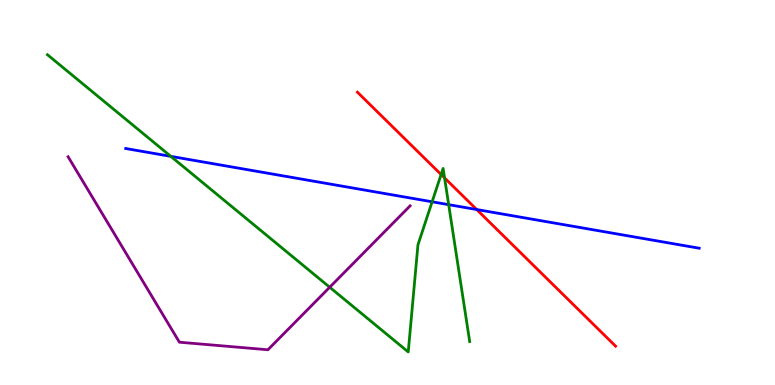[{'lines': ['blue', 'red'], 'intersections': [{'x': 6.15, 'y': 4.56}]}, {'lines': ['green', 'red'], 'intersections': [{'x': 5.69, 'y': 5.47}, {'x': 5.74, 'y': 5.38}]}, {'lines': ['purple', 'red'], 'intersections': []}, {'lines': ['blue', 'green'], 'intersections': [{'x': 2.2, 'y': 5.94}, {'x': 5.58, 'y': 4.76}, {'x': 5.79, 'y': 4.68}]}, {'lines': ['blue', 'purple'], 'intersections': []}, {'lines': ['green', 'purple'], 'intersections': [{'x': 4.25, 'y': 2.54}]}]